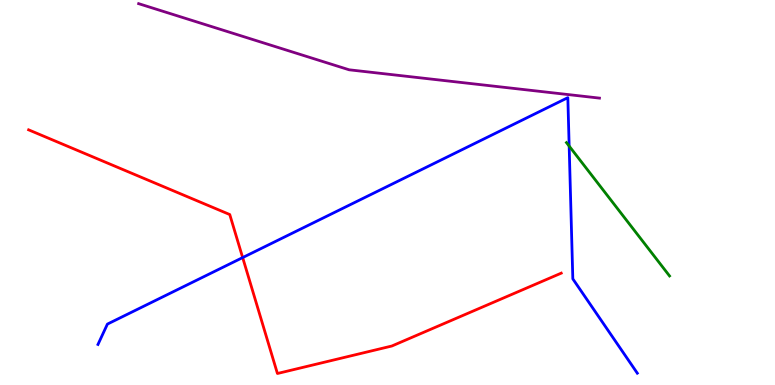[{'lines': ['blue', 'red'], 'intersections': [{'x': 3.13, 'y': 3.31}]}, {'lines': ['green', 'red'], 'intersections': []}, {'lines': ['purple', 'red'], 'intersections': []}, {'lines': ['blue', 'green'], 'intersections': [{'x': 7.34, 'y': 6.21}]}, {'lines': ['blue', 'purple'], 'intersections': []}, {'lines': ['green', 'purple'], 'intersections': []}]